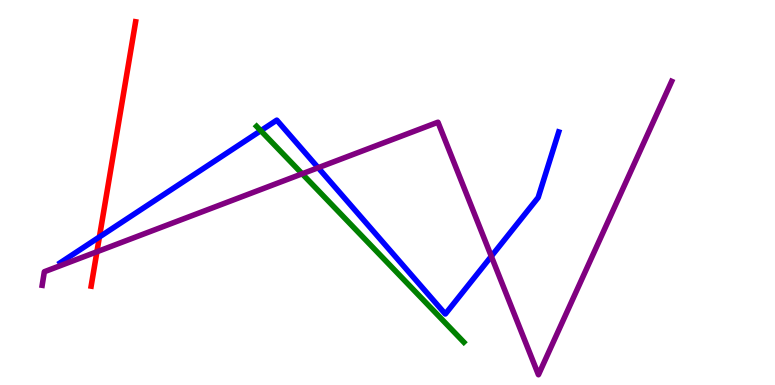[{'lines': ['blue', 'red'], 'intersections': [{'x': 1.28, 'y': 3.84}]}, {'lines': ['green', 'red'], 'intersections': []}, {'lines': ['purple', 'red'], 'intersections': [{'x': 1.25, 'y': 3.46}]}, {'lines': ['blue', 'green'], 'intersections': [{'x': 3.36, 'y': 6.61}]}, {'lines': ['blue', 'purple'], 'intersections': [{'x': 4.11, 'y': 5.64}, {'x': 6.34, 'y': 3.34}]}, {'lines': ['green', 'purple'], 'intersections': [{'x': 3.9, 'y': 5.49}]}]